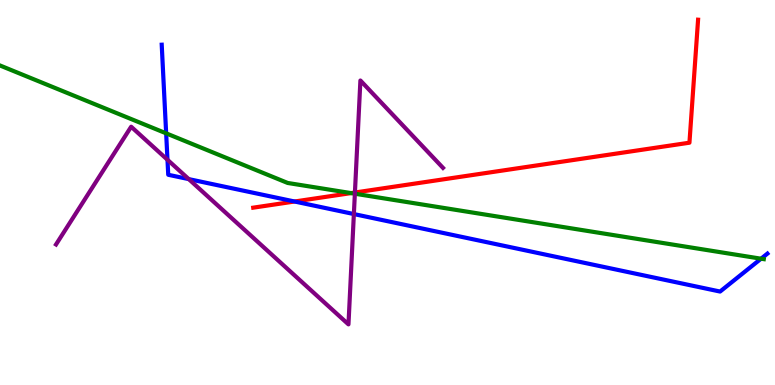[{'lines': ['blue', 'red'], 'intersections': [{'x': 3.8, 'y': 4.77}]}, {'lines': ['green', 'red'], 'intersections': [{'x': 4.53, 'y': 4.98}]}, {'lines': ['purple', 'red'], 'intersections': [{'x': 4.58, 'y': 5.0}]}, {'lines': ['blue', 'green'], 'intersections': [{'x': 2.14, 'y': 6.54}, {'x': 9.82, 'y': 3.28}]}, {'lines': ['blue', 'purple'], 'intersections': [{'x': 2.16, 'y': 5.85}, {'x': 2.44, 'y': 5.35}, {'x': 4.57, 'y': 4.44}]}, {'lines': ['green', 'purple'], 'intersections': [{'x': 4.58, 'y': 4.97}]}]